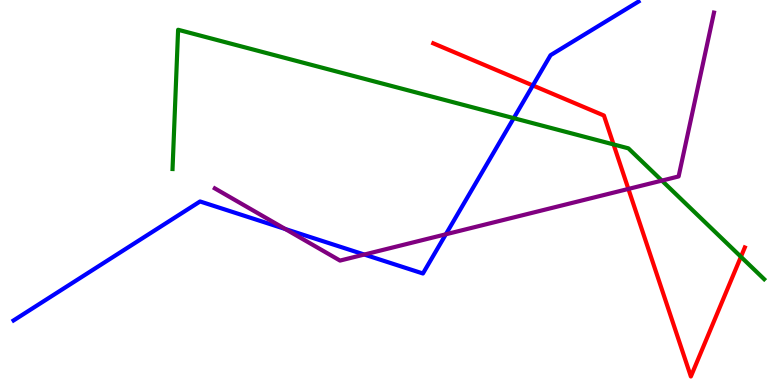[{'lines': ['blue', 'red'], 'intersections': [{'x': 6.88, 'y': 7.78}]}, {'lines': ['green', 'red'], 'intersections': [{'x': 7.92, 'y': 6.25}, {'x': 9.56, 'y': 3.33}]}, {'lines': ['purple', 'red'], 'intersections': [{'x': 8.11, 'y': 5.09}]}, {'lines': ['blue', 'green'], 'intersections': [{'x': 6.63, 'y': 6.93}]}, {'lines': ['blue', 'purple'], 'intersections': [{'x': 3.68, 'y': 4.05}, {'x': 4.7, 'y': 3.39}, {'x': 5.75, 'y': 3.91}]}, {'lines': ['green', 'purple'], 'intersections': [{'x': 8.54, 'y': 5.31}]}]